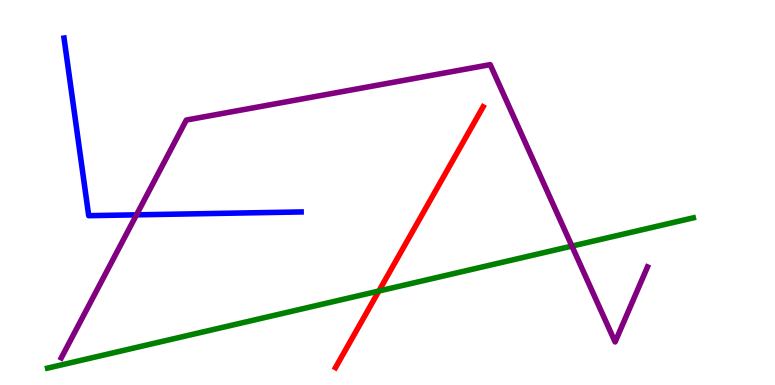[{'lines': ['blue', 'red'], 'intersections': []}, {'lines': ['green', 'red'], 'intersections': [{'x': 4.89, 'y': 2.44}]}, {'lines': ['purple', 'red'], 'intersections': []}, {'lines': ['blue', 'green'], 'intersections': []}, {'lines': ['blue', 'purple'], 'intersections': [{'x': 1.76, 'y': 4.42}]}, {'lines': ['green', 'purple'], 'intersections': [{'x': 7.38, 'y': 3.61}]}]